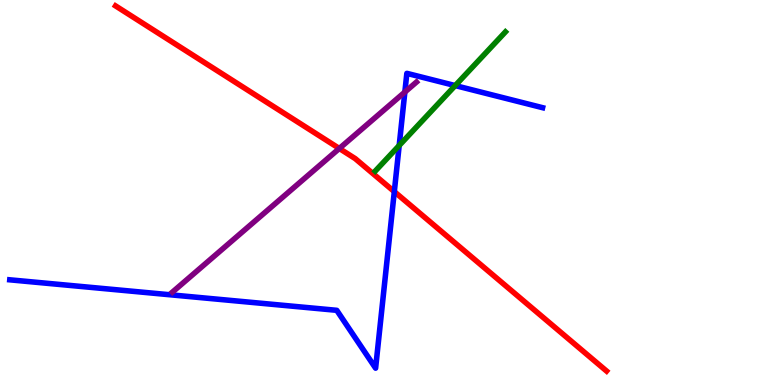[{'lines': ['blue', 'red'], 'intersections': [{'x': 5.09, 'y': 5.02}]}, {'lines': ['green', 'red'], 'intersections': []}, {'lines': ['purple', 'red'], 'intersections': [{'x': 4.38, 'y': 6.14}]}, {'lines': ['blue', 'green'], 'intersections': [{'x': 5.15, 'y': 6.22}, {'x': 5.87, 'y': 7.78}]}, {'lines': ['blue', 'purple'], 'intersections': [{'x': 5.22, 'y': 7.61}]}, {'lines': ['green', 'purple'], 'intersections': []}]